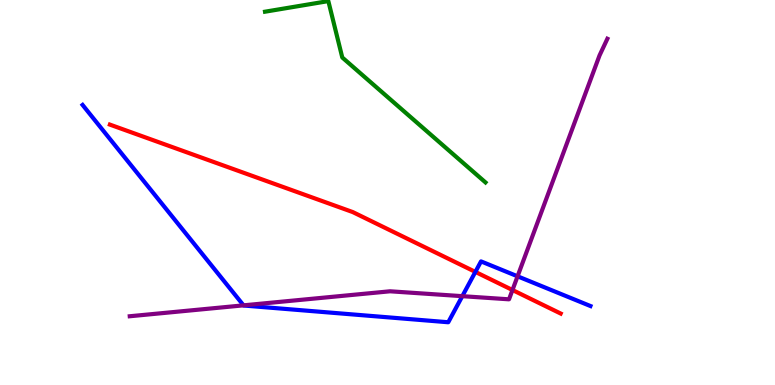[{'lines': ['blue', 'red'], 'intersections': [{'x': 6.13, 'y': 2.94}]}, {'lines': ['green', 'red'], 'intersections': []}, {'lines': ['purple', 'red'], 'intersections': [{'x': 6.61, 'y': 2.47}]}, {'lines': ['blue', 'green'], 'intersections': []}, {'lines': ['blue', 'purple'], 'intersections': [{'x': 3.14, 'y': 2.07}, {'x': 5.97, 'y': 2.31}, {'x': 6.68, 'y': 2.82}]}, {'lines': ['green', 'purple'], 'intersections': []}]